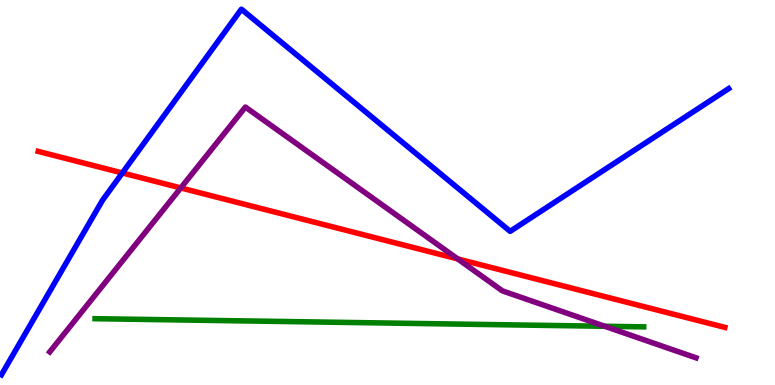[{'lines': ['blue', 'red'], 'intersections': [{'x': 1.58, 'y': 5.51}]}, {'lines': ['green', 'red'], 'intersections': []}, {'lines': ['purple', 'red'], 'intersections': [{'x': 2.33, 'y': 5.12}, {'x': 5.91, 'y': 3.28}]}, {'lines': ['blue', 'green'], 'intersections': []}, {'lines': ['blue', 'purple'], 'intersections': []}, {'lines': ['green', 'purple'], 'intersections': [{'x': 7.8, 'y': 1.53}]}]